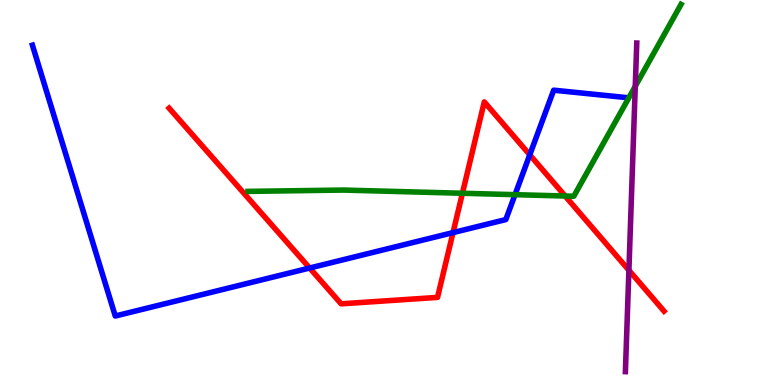[{'lines': ['blue', 'red'], 'intersections': [{'x': 4.0, 'y': 3.04}, {'x': 5.85, 'y': 3.96}, {'x': 6.84, 'y': 5.98}]}, {'lines': ['green', 'red'], 'intersections': [{'x': 5.97, 'y': 4.98}, {'x': 7.29, 'y': 4.91}]}, {'lines': ['purple', 'red'], 'intersections': [{'x': 8.11, 'y': 2.98}]}, {'lines': ['blue', 'green'], 'intersections': [{'x': 6.65, 'y': 4.94}]}, {'lines': ['blue', 'purple'], 'intersections': []}, {'lines': ['green', 'purple'], 'intersections': [{'x': 8.2, 'y': 7.76}]}]